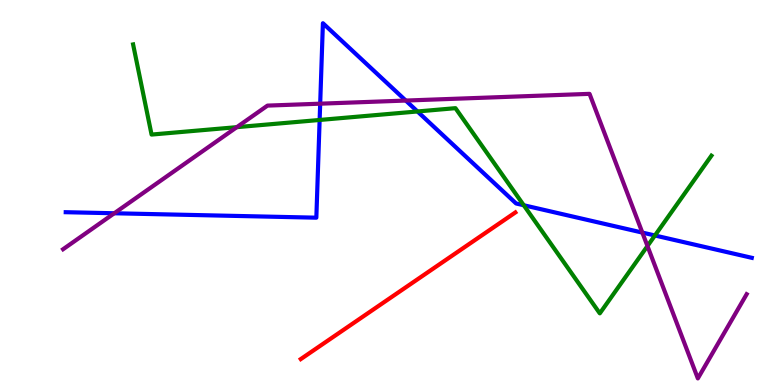[{'lines': ['blue', 'red'], 'intersections': []}, {'lines': ['green', 'red'], 'intersections': []}, {'lines': ['purple', 'red'], 'intersections': []}, {'lines': ['blue', 'green'], 'intersections': [{'x': 4.12, 'y': 6.88}, {'x': 5.39, 'y': 7.1}, {'x': 6.76, 'y': 4.67}, {'x': 8.45, 'y': 3.88}]}, {'lines': ['blue', 'purple'], 'intersections': [{'x': 1.47, 'y': 4.46}, {'x': 4.13, 'y': 7.31}, {'x': 5.24, 'y': 7.39}, {'x': 8.29, 'y': 3.96}]}, {'lines': ['green', 'purple'], 'intersections': [{'x': 3.06, 'y': 6.7}, {'x': 8.35, 'y': 3.61}]}]